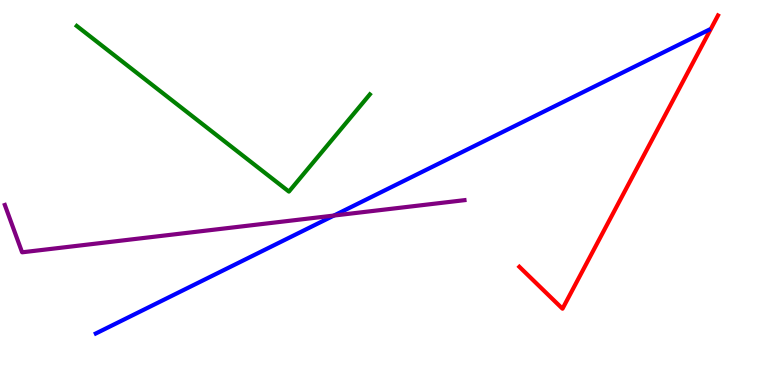[{'lines': ['blue', 'red'], 'intersections': []}, {'lines': ['green', 'red'], 'intersections': []}, {'lines': ['purple', 'red'], 'intersections': []}, {'lines': ['blue', 'green'], 'intersections': []}, {'lines': ['blue', 'purple'], 'intersections': [{'x': 4.31, 'y': 4.4}]}, {'lines': ['green', 'purple'], 'intersections': []}]